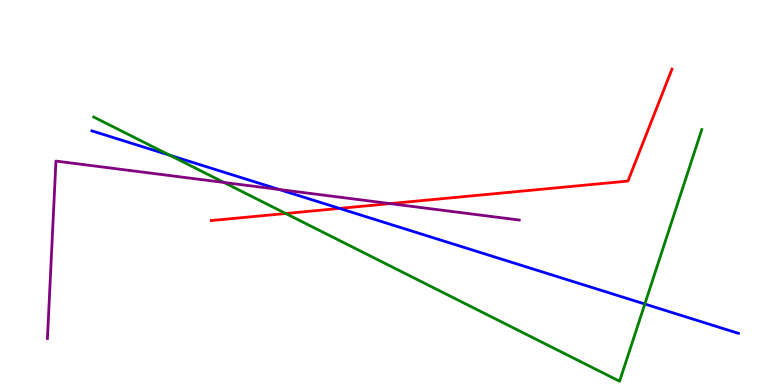[{'lines': ['blue', 'red'], 'intersections': [{'x': 4.38, 'y': 4.59}]}, {'lines': ['green', 'red'], 'intersections': [{'x': 3.69, 'y': 4.45}]}, {'lines': ['purple', 'red'], 'intersections': [{'x': 5.03, 'y': 4.71}]}, {'lines': ['blue', 'green'], 'intersections': [{'x': 2.19, 'y': 5.97}, {'x': 8.32, 'y': 2.1}]}, {'lines': ['blue', 'purple'], 'intersections': [{'x': 3.6, 'y': 5.08}]}, {'lines': ['green', 'purple'], 'intersections': [{'x': 2.89, 'y': 5.26}]}]